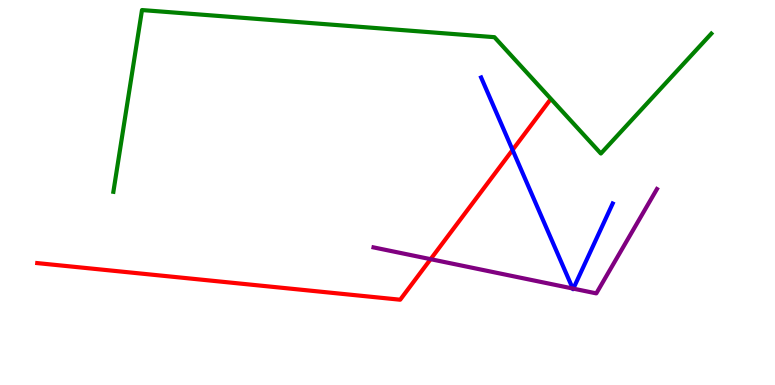[{'lines': ['blue', 'red'], 'intersections': [{'x': 6.61, 'y': 6.11}]}, {'lines': ['green', 'red'], 'intersections': []}, {'lines': ['purple', 'red'], 'intersections': [{'x': 5.56, 'y': 3.27}]}, {'lines': ['blue', 'green'], 'intersections': []}, {'lines': ['blue', 'purple'], 'intersections': [{'x': 7.39, 'y': 2.51}, {'x': 7.4, 'y': 2.5}]}, {'lines': ['green', 'purple'], 'intersections': []}]